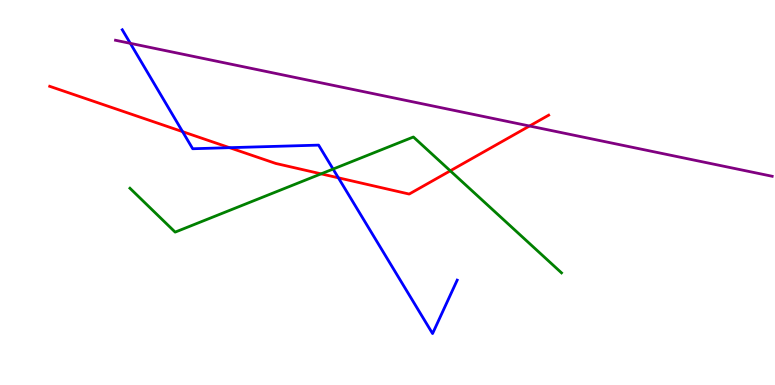[{'lines': ['blue', 'red'], 'intersections': [{'x': 2.36, 'y': 6.58}, {'x': 2.96, 'y': 6.16}, {'x': 4.37, 'y': 5.38}]}, {'lines': ['green', 'red'], 'intersections': [{'x': 4.14, 'y': 5.48}, {'x': 5.81, 'y': 5.56}]}, {'lines': ['purple', 'red'], 'intersections': [{'x': 6.83, 'y': 6.73}]}, {'lines': ['blue', 'green'], 'intersections': [{'x': 4.3, 'y': 5.61}]}, {'lines': ['blue', 'purple'], 'intersections': [{'x': 1.68, 'y': 8.87}]}, {'lines': ['green', 'purple'], 'intersections': []}]